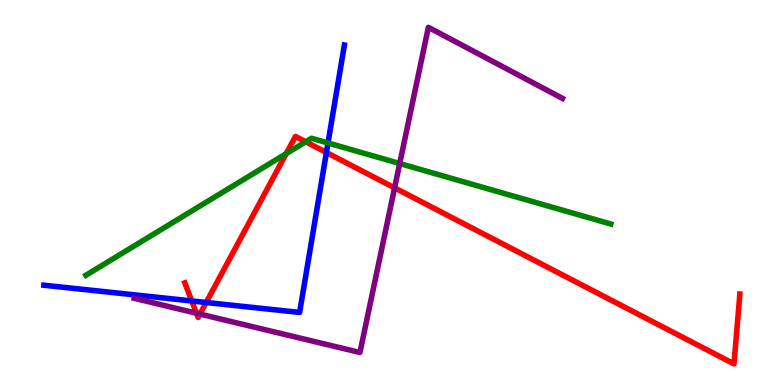[{'lines': ['blue', 'red'], 'intersections': [{'x': 2.47, 'y': 2.18}, {'x': 2.66, 'y': 2.14}, {'x': 4.21, 'y': 6.04}]}, {'lines': ['green', 'red'], 'intersections': [{'x': 3.69, 'y': 6.01}, {'x': 3.95, 'y': 6.32}]}, {'lines': ['purple', 'red'], 'intersections': [{'x': 2.54, 'y': 1.86}, {'x': 2.58, 'y': 1.84}, {'x': 5.09, 'y': 5.12}]}, {'lines': ['blue', 'green'], 'intersections': [{'x': 4.23, 'y': 6.29}]}, {'lines': ['blue', 'purple'], 'intersections': []}, {'lines': ['green', 'purple'], 'intersections': [{'x': 5.16, 'y': 5.75}]}]